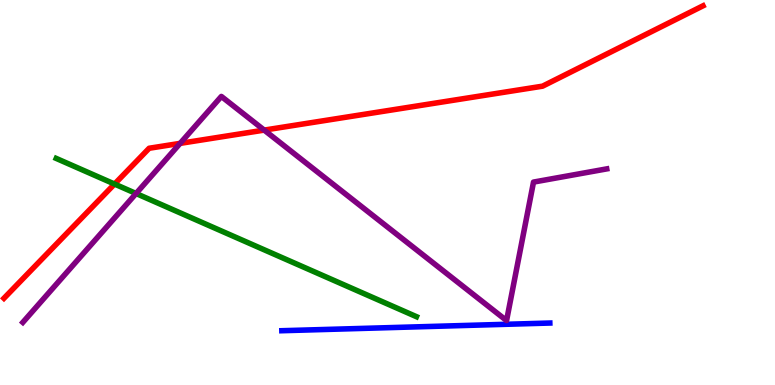[{'lines': ['blue', 'red'], 'intersections': []}, {'lines': ['green', 'red'], 'intersections': [{'x': 1.48, 'y': 5.22}]}, {'lines': ['purple', 'red'], 'intersections': [{'x': 2.32, 'y': 6.28}, {'x': 3.41, 'y': 6.62}]}, {'lines': ['blue', 'green'], 'intersections': []}, {'lines': ['blue', 'purple'], 'intersections': []}, {'lines': ['green', 'purple'], 'intersections': [{'x': 1.76, 'y': 4.97}]}]